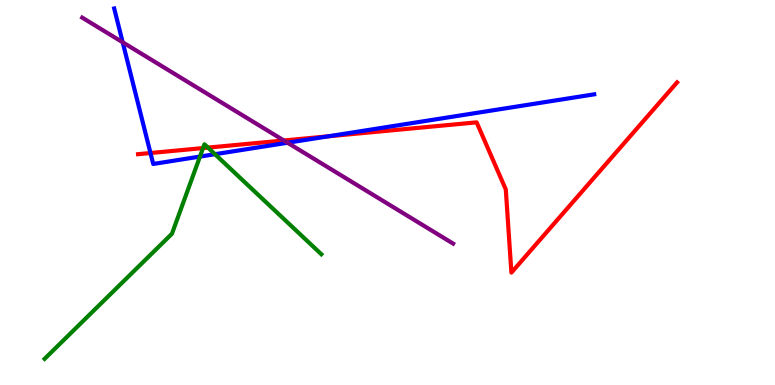[{'lines': ['blue', 'red'], 'intersections': [{'x': 1.94, 'y': 6.03}, {'x': 4.24, 'y': 6.46}]}, {'lines': ['green', 'red'], 'intersections': [{'x': 2.62, 'y': 6.15}, {'x': 2.68, 'y': 6.17}]}, {'lines': ['purple', 'red'], 'intersections': [{'x': 3.66, 'y': 6.35}]}, {'lines': ['blue', 'green'], 'intersections': [{'x': 2.58, 'y': 5.93}, {'x': 2.77, 'y': 5.99}]}, {'lines': ['blue', 'purple'], 'intersections': [{'x': 1.58, 'y': 8.9}, {'x': 3.71, 'y': 6.29}]}, {'lines': ['green', 'purple'], 'intersections': []}]